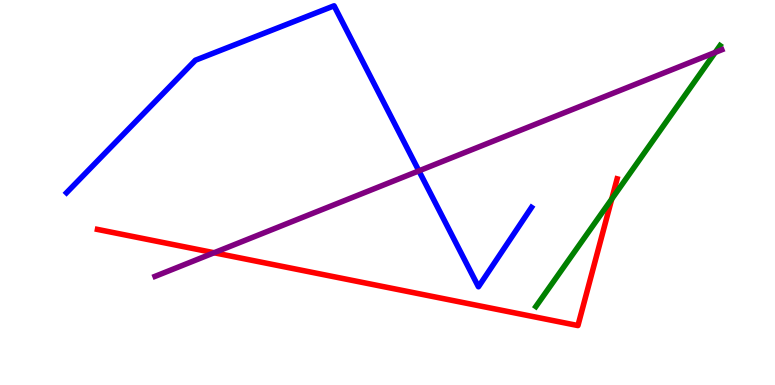[{'lines': ['blue', 'red'], 'intersections': []}, {'lines': ['green', 'red'], 'intersections': [{'x': 7.89, 'y': 4.83}]}, {'lines': ['purple', 'red'], 'intersections': [{'x': 2.76, 'y': 3.44}]}, {'lines': ['blue', 'green'], 'intersections': []}, {'lines': ['blue', 'purple'], 'intersections': [{'x': 5.4, 'y': 5.56}]}, {'lines': ['green', 'purple'], 'intersections': [{'x': 9.23, 'y': 8.64}]}]